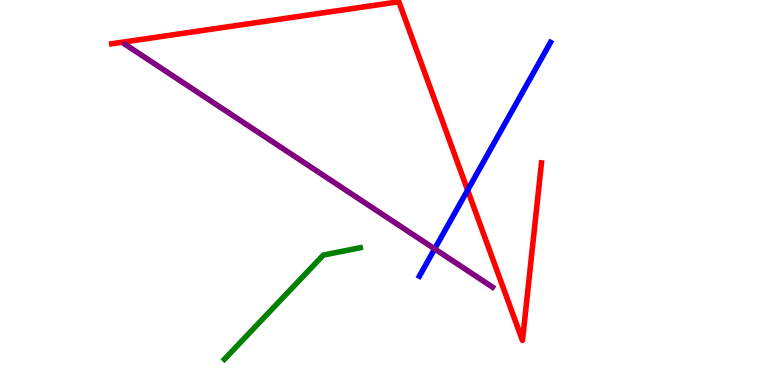[{'lines': ['blue', 'red'], 'intersections': [{'x': 6.03, 'y': 5.06}]}, {'lines': ['green', 'red'], 'intersections': []}, {'lines': ['purple', 'red'], 'intersections': []}, {'lines': ['blue', 'green'], 'intersections': []}, {'lines': ['blue', 'purple'], 'intersections': [{'x': 5.61, 'y': 3.54}]}, {'lines': ['green', 'purple'], 'intersections': []}]